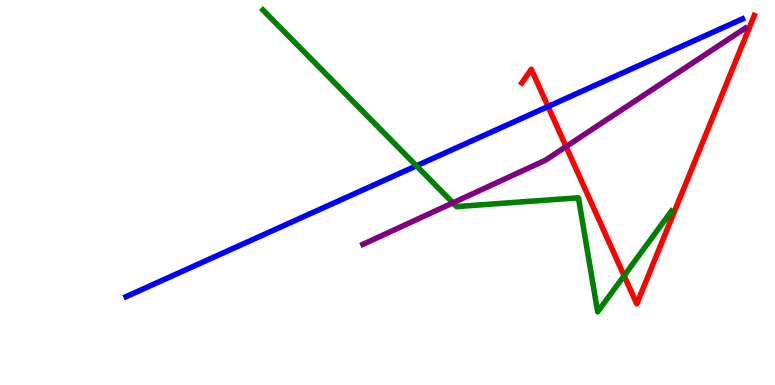[{'lines': ['blue', 'red'], 'intersections': [{'x': 7.07, 'y': 7.23}]}, {'lines': ['green', 'red'], 'intersections': [{'x': 8.05, 'y': 2.84}]}, {'lines': ['purple', 'red'], 'intersections': [{'x': 7.3, 'y': 6.19}]}, {'lines': ['blue', 'green'], 'intersections': [{'x': 5.37, 'y': 5.69}]}, {'lines': ['blue', 'purple'], 'intersections': []}, {'lines': ['green', 'purple'], 'intersections': [{'x': 5.84, 'y': 4.73}]}]